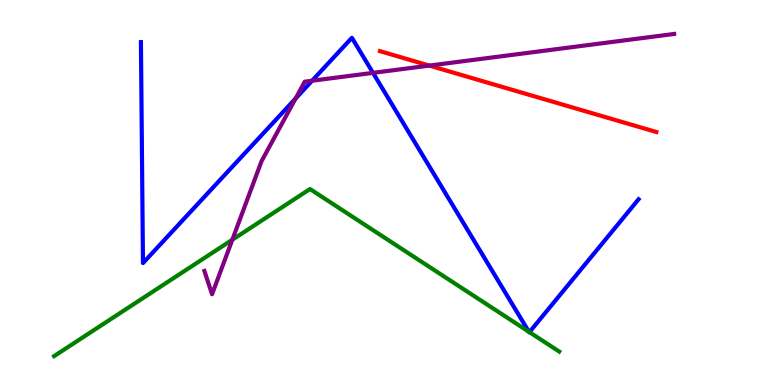[{'lines': ['blue', 'red'], 'intersections': []}, {'lines': ['green', 'red'], 'intersections': []}, {'lines': ['purple', 'red'], 'intersections': [{'x': 5.54, 'y': 8.3}]}, {'lines': ['blue', 'green'], 'intersections': [{'x': 6.82, 'y': 1.38}, {'x': 6.83, 'y': 1.37}]}, {'lines': ['blue', 'purple'], 'intersections': [{'x': 3.81, 'y': 7.44}, {'x': 4.03, 'y': 7.9}, {'x': 4.81, 'y': 8.11}]}, {'lines': ['green', 'purple'], 'intersections': [{'x': 3.0, 'y': 3.77}]}]